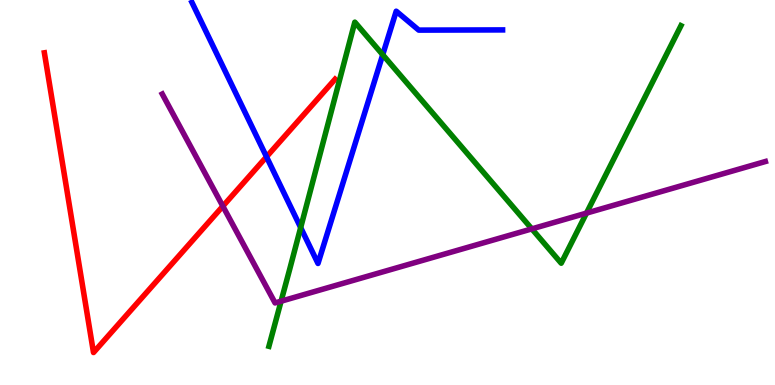[{'lines': ['blue', 'red'], 'intersections': [{'x': 3.44, 'y': 5.93}]}, {'lines': ['green', 'red'], 'intersections': []}, {'lines': ['purple', 'red'], 'intersections': [{'x': 2.88, 'y': 4.64}]}, {'lines': ['blue', 'green'], 'intersections': [{'x': 3.88, 'y': 4.09}, {'x': 4.94, 'y': 8.58}]}, {'lines': ['blue', 'purple'], 'intersections': []}, {'lines': ['green', 'purple'], 'intersections': [{'x': 3.63, 'y': 2.18}, {'x': 6.86, 'y': 4.06}, {'x': 7.57, 'y': 4.46}]}]